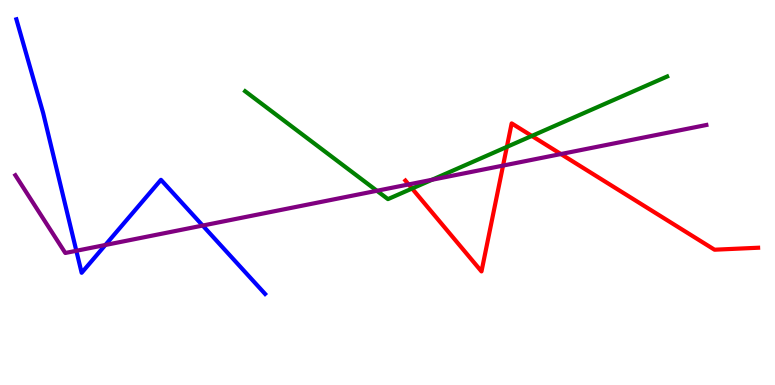[{'lines': ['blue', 'red'], 'intersections': []}, {'lines': ['green', 'red'], 'intersections': [{'x': 5.32, 'y': 5.1}, {'x': 6.54, 'y': 6.18}, {'x': 6.86, 'y': 6.47}]}, {'lines': ['purple', 'red'], 'intersections': [{'x': 5.27, 'y': 5.21}, {'x': 6.49, 'y': 5.7}, {'x': 7.24, 'y': 6.0}]}, {'lines': ['blue', 'green'], 'intersections': []}, {'lines': ['blue', 'purple'], 'intersections': [{'x': 0.985, 'y': 3.49}, {'x': 1.36, 'y': 3.64}, {'x': 2.62, 'y': 4.14}]}, {'lines': ['green', 'purple'], 'intersections': [{'x': 4.86, 'y': 5.04}, {'x': 5.57, 'y': 5.33}]}]